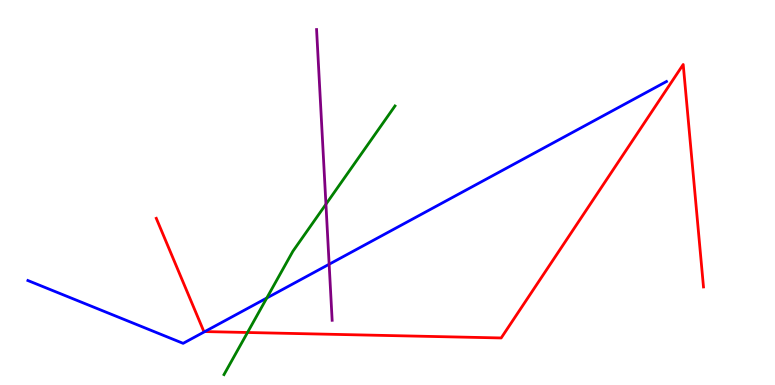[{'lines': ['blue', 'red'], 'intersections': [{'x': 2.64, 'y': 1.39}]}, {'lines': ['green', 'red'], 'intersections': [{'x': 3.19, 'y': 1.36}]}, {'lines': ['purple', 'red'], 'intersections': []}, {'lines': ['blue', 'green'], 'intersections': [{'x': 3.44, 'y': 2.26}]}, {'lines': ['blue', 'purple'], 'intersections': [{'x': 4.25, 'y': 3.14}]}, {'lines': ['green', 'purple'], 'intersections': [{'x': 4.21, 'y': 4.7}]}]